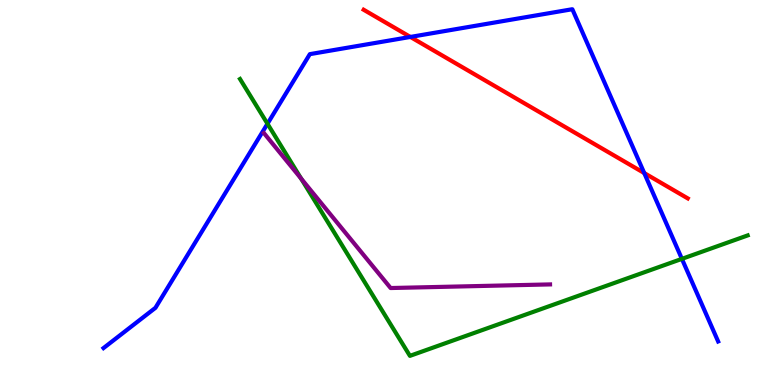[{'lines': ['blue', 'red'], 'intersections': [{'x': 5.3, 'y': 9.04}, {'x': 8.31, 'y': 5.51}]}, {'lines': ['green', 'red'], 'intersections': []}, {'lines': ['purple', 'red'], 'intersections': []}, {'lines': ['blue', 'green'], 'intersections': [{'x': 3.45, 'y': 6.79}, {'x': 8.8, 'y': 3.28}]}, {'lines': ['blue', 'purple'], 'intersections': []}, {'lines': ['green', 'purple'], 'intersections': [{'x': 3.89, 'y': 5.36}]}]